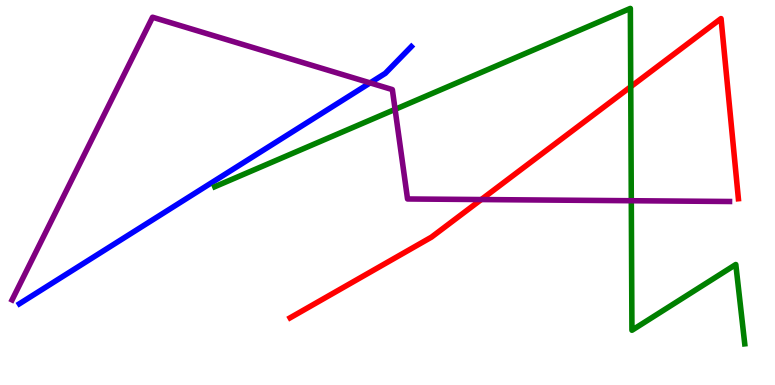[{'lines': ['blue', 'red'], 'intersections': []}, {'lines': ['green', 'red'], 'intersections': [{'x': 8.14, 'y': 7.75}]}, {'lines': ['purple', 'red'], 'intersections': [{'x': 6.21, 'y': 4.82}]}, {'lines': ['blue', 'green'], 'intersections': []}, {'lines': ['blue', 'purple'], 'intersections': [{'x': 4.78, 'y': 7.85}]}, {'lines': ['green', 'purple'], 'intersections': [{'x': 5.1, 'y': 7.16}, {'x': 8.15, 'y': 4.79}]}]